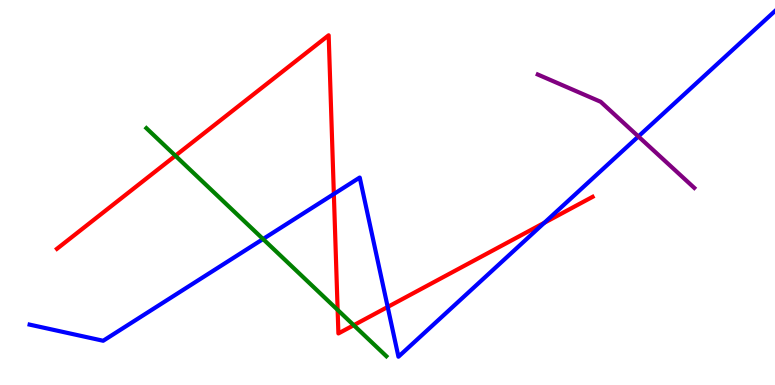[{'lines': ['blue', 'red'], 'intersections': [{'x': 4.31, 'y': 4.96}, {'x': 5.0, 'y': 2.03}, {'x': 7.02, 'y': 4.21}]}, {'lines': ['green', 'red'], 'intersections': [{'x': 2.26, 'y': 5.96}, {'x': 4.36, 'y': 1.95}, {'x': 4.56, 'y': 1.55}]}, {'lines': ['purple', 'red'], 'intersections': []}, {'lines': ['blue', 'green'], 'intersections': [{'x': 3.39, 'y': 3.79}]}, {'lines': ['blue', 'purple'], 'intersections': [{'x': 8.24, 'y': 6.46}]}, {'lines': ['green', 'purple'], 'intersections': []}]